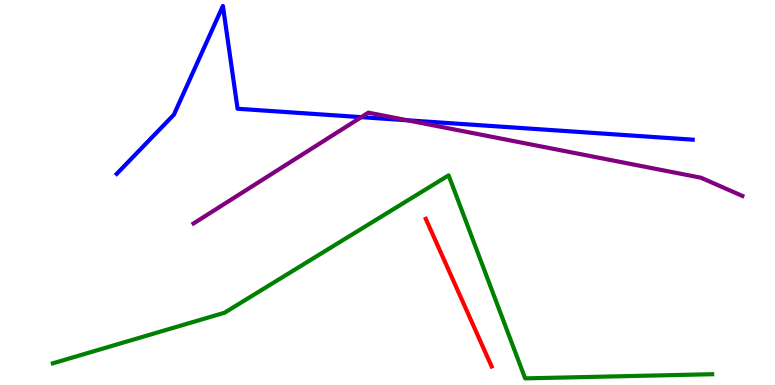[{'lines': ['blue', 'red'], 'intersections': []}, {'lines': ['green', 'red'], 'intersections': []}, {'lines': ['purple', 'red'], 'intersections': []}, {'lines': ['blue', 'green'], 'intersections': []}, {'lines': ['blue', 'purple'], 'intersections': [{'x': 4.66, 'y': 6.96}, {'x': 5.26, 'y': 6.88}]}, {'lines': ['green', 'purple'], 'intersections': []}]